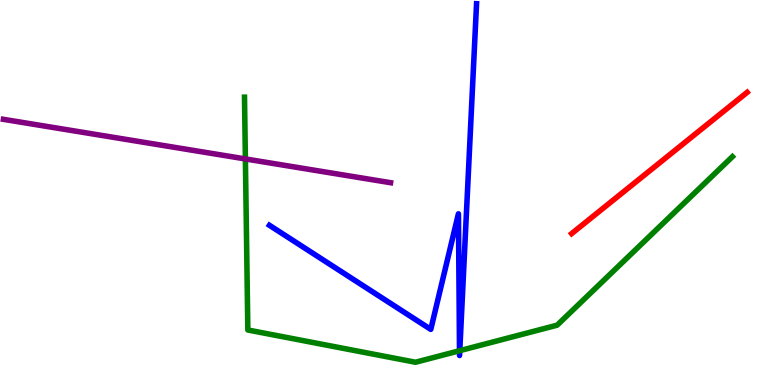[{'lines': ['blue', 'red'], 'intersections': []}, {'lines': ['green', 'red'], 'intersections': []}, {'lines': ['purple', 'red'], 'intersections': []}, {'lines': ['blue', 'green'], 'intersections': [{'x': 5.93, 'y': 0.89}, {'x': 5.93, 'y': 0.892}]}, {'lines': ['blue', 'purple'], 'intersections': []}, {'lines': ['green', 'purple'], 'intersections': [{'x': 3.17, 'y': 5.87}]}]